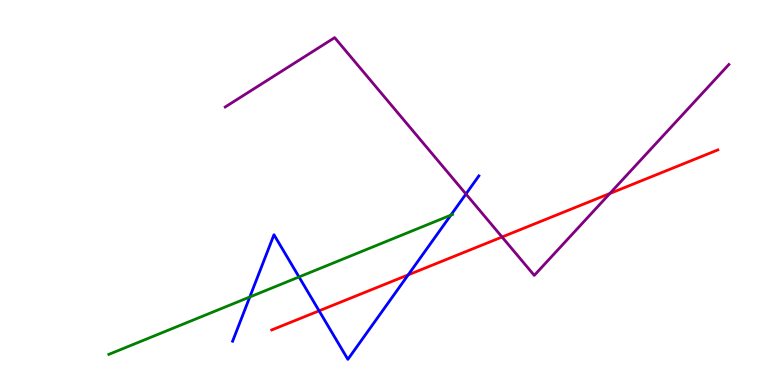[{'lines': ['blue', 'red'], 'intersections': [{'x': 4.12, 'y': 1.93}, {'x': 5.27, 'y': 2.86}]}, {'lines': ['green', 'red'], 'intersections': []}, {'lines': ['purple', 'red'], 'intersections': [{'x': 6.48, 'y': 3.84}, {'x': 7.87, 'y': 4.97}]}, {'lines': ['blue', 'green'], 'intersections': [{'x': 3.22, 'y': 2.29}, {'x': 3.86, 'y': 2.81}, {'x': 5.82, 'y': 4.41}]}, {'lines': ['blue', 'purple'], 'intersections': [{'x': 6.01, 'y': 4.96}]}, {'lines': ['green', 'purple'], 'intersections': []}]